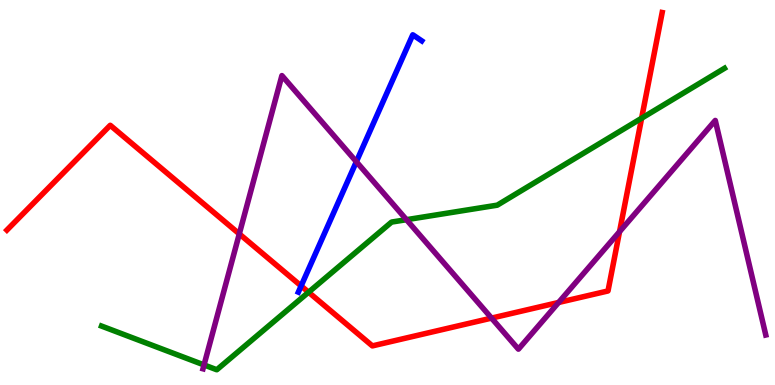[{'lines': ['blue', 'red'], 'intersections': [{'x': 3.89, 'y': 2.57}]}, {'lines': ['green', 'red'], 'intersections': [{'x': 3.98, 'y': 2.41}, {'x': 8.28, 'y': 6.93}]}, {'lines': ['purple', 'red'], 'intersections': [{'x': 3.09, 'y': 3.92}, {'x': 6.34, 'y': 1.74}, {'x': 7.21, 'y': 2.14}, {'x': 7.99, 'y': 3.98}]}, {'lines': ['blue', 'green'], 'intersections': []}, {'lines': ['blue', 'purple'], 'intersections': [{'x': 4.6, 'y': 5.8}]}, {'lines': ['green', 'purple'], 'intersections': [{'x': 2.63, 'y': 0.521}, {'x': 5.24, 'y': 4.29}]}]